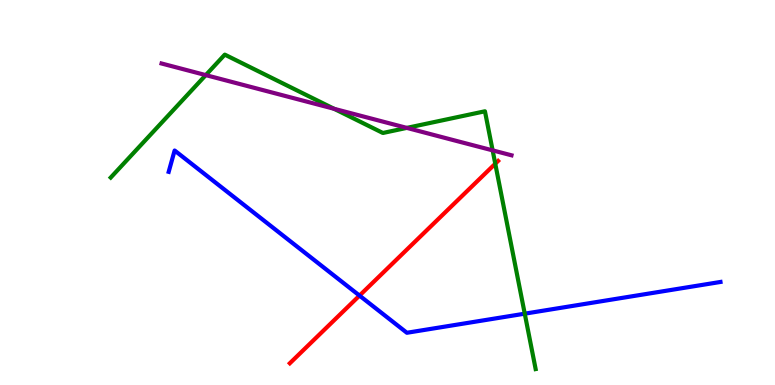[{'lines': ['blue', 'red'], 'intersections': [{'x': 4.64, 'y': 2.32}]}, {'lines': ['green', 'red'], 'intersections': [{'x': 6.39, 'y': 5.75}]}, {'lines': ['purple', 'red'], 'intersections': []}, {'lines': ['blue', 'green'], 'intersections': [{'x': 6.77, 'y': 1.85}]}, {'lines': ['blue', 'purple'], 'intersections': []}, {'lines': ['green', 'purple'], 'intersections': [{'x': 2.66, 'y': 8.05}, {'x': 4.31, 'y': 7.17}, {'x': 5.25, 'y': 6.68}, {'x': 6.36, 'y': 6.09}]}]